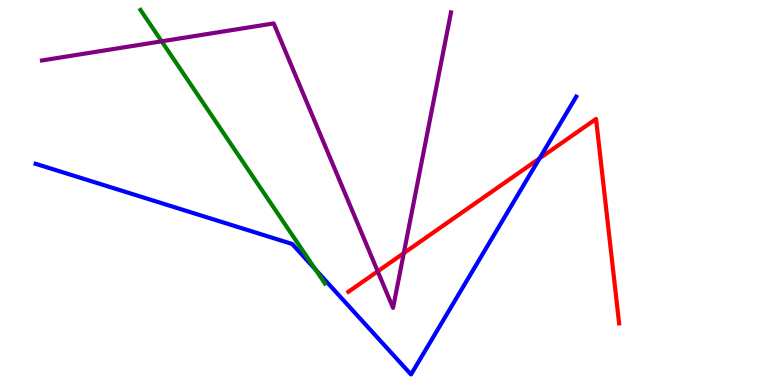[{'lines': ['blue', 'red'], 'intersections': [{'x': 6.96, 'y': 5.88}]}, {'lines': ['green', 'red'], 'intersections': []}, {'lines': ['purple', 'red'], 'intersections': [{'x': 4.87, 'y': 2.95}, {'x': 5.21, 'y': 3.43}]}, {'lines': ['blue', 'green'], 'intersections': [{'x': 4.07, 'y': 3.0}]}, {'lines': ['blue', 'purple'], 'intersections': []}, {'lines': ['green', 'purple'], 'intersections': [{'x': 2.09, 'y': 8.93}]}]